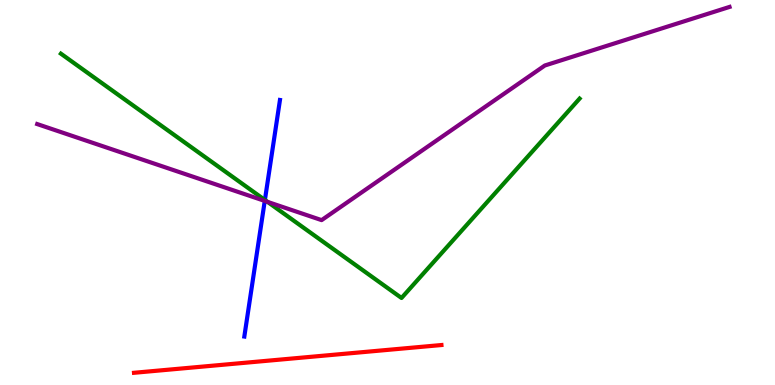[{'lines': ['blue', 'red'], 'intersections': []}, {'lines': ['green', 'red'], 'intersections': []}, {'lines': ['purple', 'red'], 'intersections': []}, {'lines': ['blue', 'green'], 'intersections': [{'x': 3.42, 'y': 4.81}]}, {'lines': ['blue', 'purple'], 'intersections': [{'x': 3.42, 'y': 4.78}]}, {'lines': ['green', 'purple'], 'intersections': [{'x': 3.45, 'y': 4.76}]}]